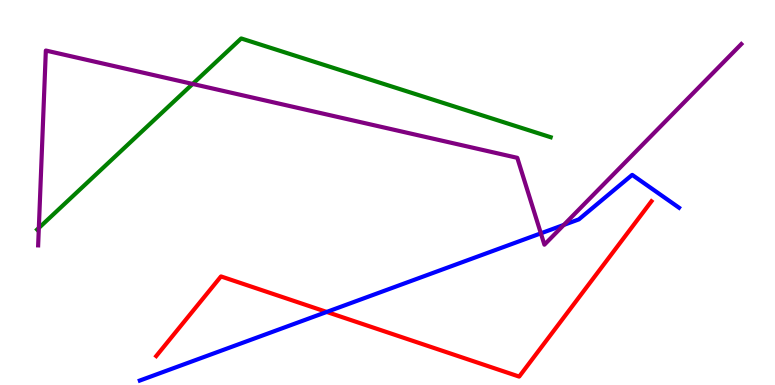[{'lines': ['blue', 'red'], 'intersections': [{'x': 4.22, 'y': 1.9}]}, {'lines': ['green', 'red'], 'intersections': []}, {'lines': ['purple', 'red'], 'intersections': []}, {'lines': ['blue', 'green'], 'intersections': []}, {'lines': ['blue', 'purple'], 'intersections': [{'x': 6.98, 'y': 3.94}, {'x': 7.27, 'y': 4.16}]}, {'lines': ['green', 'purple'], 'intersections': [{'x': 0.501, 'y': 4.08}, {'x': 2.49, 'y': 7.82}]}]